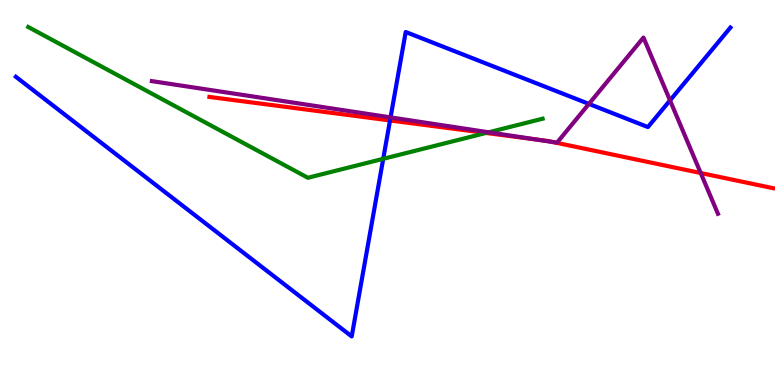[{'lines': ['blue', 'red'], 'intersections': [{'x': 5.03, 'y': 6.87}]}, {'lines': ['green', 'red'], 'intersections': [{'x': 6.27, 'y': 6.55}]}, {'lines': ['purple', 'red'], 'intersections': [{'x': 6.91, 'y': 6.38}, {'x': 7.13, 'y': 6.31}, {'x': 9.04, 'y': 5.51}]}, {'lines': ['blue', 'green'], 'intersections': [{'x': 4.94, 'y': 5.87}]}, {'lines': ['blue', 'purple'], 'intersections': [{'x': 5.04, 'y': 6.95}, {'x': 7.6, 'y': 7.3}, {'x': 8.65, 'y': 7.39}]}, {'lines': ['green', 'purple'], 'intersections': [{'x': 6.31, 'y': 6.56}]}]